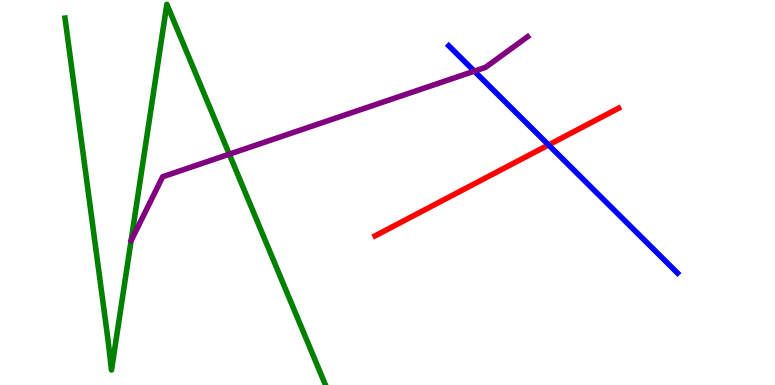[{'lines': ['blue', 'red'], 'intersections': [{'x': 7.08, 'y': 6.24}]}, {'lines': ['green', 'red'], 'intersections': []}, {'lines': ['purple', 'red'], 'intersections': []}, {'lines': ['blue', 'green'], 'intersections': []}, {'lines': ['blue', 'purple'], 'intersections': [{'x': 6.12, 'y': 8.15}]}, {'lines': ['green', 'purple'], 'intersections': [{'x': 2.96, 'y': 6.0}]}]